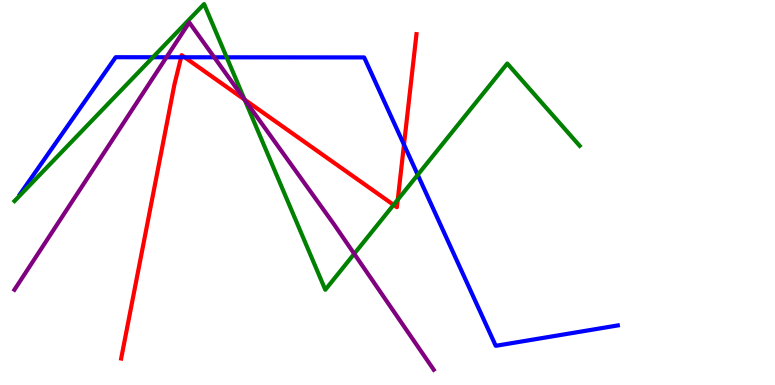[{'lines': ['blue', 'red'], 'intersections': [{'x': 2.34, 'y': 8.51}, {'x': 2.38, 'y': 8.51}, {'x': 5.21, 'y': 6.24}]}, {'lines': ['green', 'red'], 'intersections': [{'x': 3.16, 'y': 7.41}, {'x': 5.08, 'y': 4.68}, {'x': 5.13, 'y': 4.81}]}, {'lines': ['purple', 'red'], 'intersections': [{'x': 3.16, 'y': 7.41}]}, {'lines': ['blue', 'green'], 'intersections': [{'x': 1.97, 'y': 8.51}, {'x': 2.92, 'y': 8.51}, {'x': 5.39, 'y': 5.46}]}, {'lines': ['blue', 'purple'], 'intersections': [{'x': 2.15, 'y': 8.51}, {'x': 2.76, 'y': 8.51}]}, {'lines': ['green', 'purple'], 'intersections': [{'x': 3.16, 'y': 7.41}, {'x': 4.57, 'y': 3.41}]}]